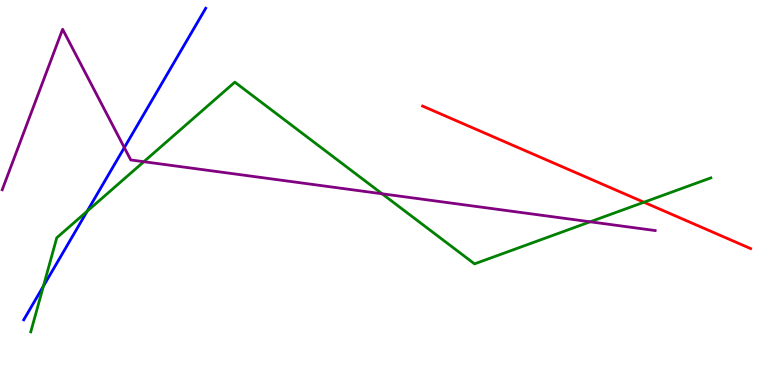[{'lines': ['blue', 'red'], 'intersections': []}, {'lines': ['green', 'red'], 'intersections': [{'x': 8.31, 'y': 4.75}]}, {'lines': ['purple', 'red'], 'intersections': []}, {'lines': ['blue', 'green'], 'intersections': [{'x': 0.56, 'y': 2.57}, {'x': 1.12, 'y': 4.51}]}, {'lines': ['blue', 'purple'], 'intersections': [{'x': 1.6, 'y': 6.17}]}, {'lines': ['green', 'purple'], 'intersections': [{'x': 1.86, 'y': 5.8}, {'x': 4.93, 'y': 4.97}, {'x': 7.61, 'y': 4.24}]}]